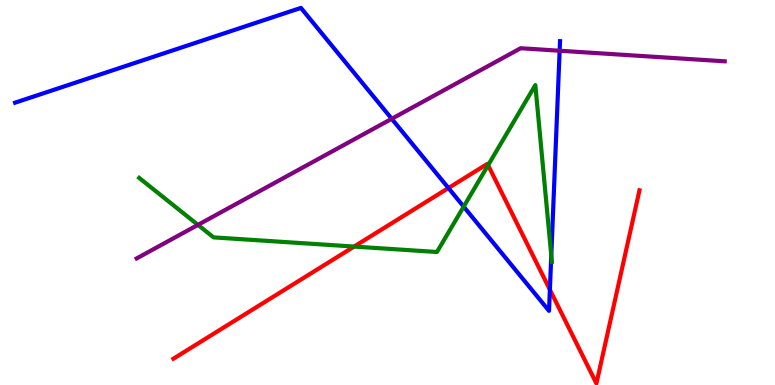[{'lines': ['blue', 'red'], 'intersections': [{'x': 5.79, 'y': 5.12}, {'x': 7.1, 'y': 2.48}]}, {'lines': ['green', 'red'], 'intersections': [{'x': 4.57, 'y': 3.6}, {'x': 6.3, 'y': 5.71}]}, {'lines': ['purple', 'red'], 'intersections': []}, {'lines': ['blue', 'green'], 'intersections': [{'x': 5.98, 'y': 4.63}, {'x': 7.11, 'y': 3.36}]}, {'lines': ['blue', 'purple'], 'intersections': [{'x': 5.05, 'y': 6.91}, {'x': 7.22, 'y': 8.68}]}, {'lines': ['green', 'purple'], 'intersections': [{'x': 2.55, 'y': 4.16}]}]